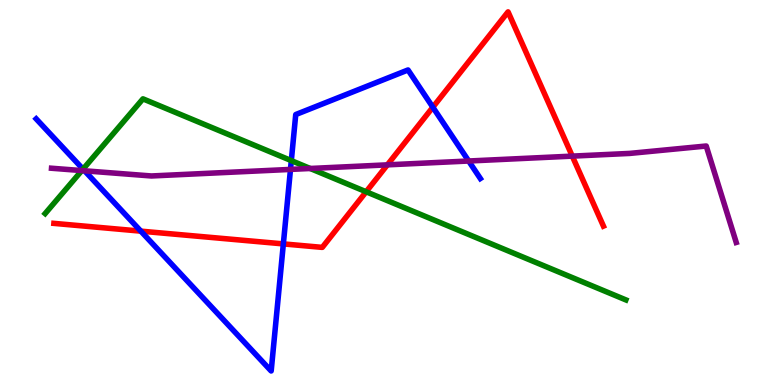[{'lines': ['blue', 'red'], 'intersections': [{'x': 1.82, 'y': 4.0}, {'x': 3.66, 'y': 3.66}, {'x': 5.59, 'y': 7.22}]}, {'lines': ['green', 'red'], 'intersections': [{'x': 4.72, 'y': 5.02}]}, {'lines': ['purple', 'red'], 'intersections': [{'x': 5.0, 'y': 5.72}, {'x': 7.38, 'y': 5.94}]}, {'lines': ['blue', 'green'], 'intersections': [{'x': 1.07, 'y': 5.61}, {'x': 3.76, 'y': 5.83}]}, {'lines': ['blue', 'purple'], 'intersections': [{'x': 1.09, 'y': 5.56}, {'x': 3.75, 'y': 5.6}, {'x': 6.05, 'y': 5.82}]}, {'lines': ['green', 'purple'], 'intersections': [{'x': 1.06, 'y': 5.57}, {'x': 4.0, 'y': 5.62}]}]